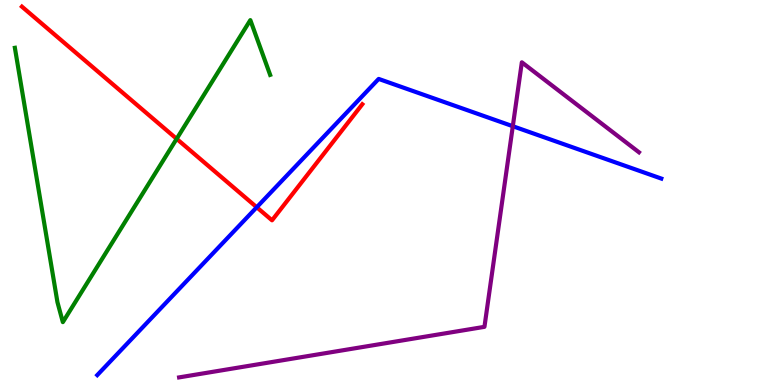[{'lines': ['blue', 'red'], 'intersections': [{'x': 3.31, 'y': 4.62}]}, {'lines': ['green', 'red'], 'intersections': [{'x': 2.28, 'y': 6.39}]}, {'lines': ['purple', 'red'], 'intersections': []}, {'lines': ['blue', 'green'], 'intersections': []}, {'lines': ['blue', 'purple'], 'intersections': [{'x': 6.62, 'y': 6.72}]}, {'lines': ['green', 'purple'], 'intersections': []}]